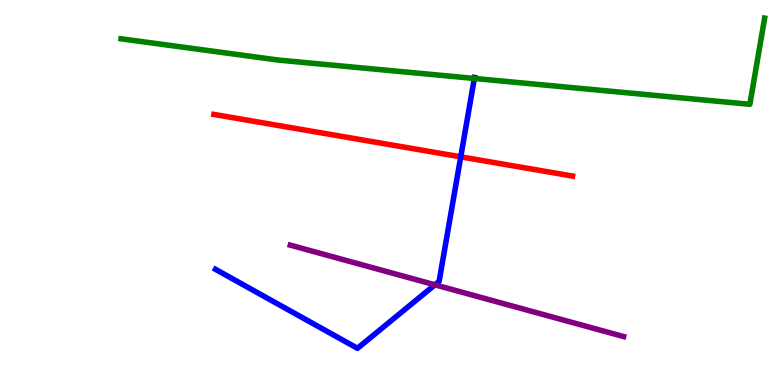[{'lines': ['blue', 'red'], 'intersections': [{'x': 5.94, 'y': 5.93}]}, {'lines': ['green', 'red'], 'intersections': []}, {'lines': ['purple', 'red'], 'intersections': []}, {'lines': ['blue', 'green'], 'intersections': [{'x': 6.12, 'y': 7.96}]}, {'lines': ['blue', 'purple'], 'intersections': [{'x': 5.61, 'y': 2.6}]}, {'lines': ['green', 'purple'], 'intersections': []}]